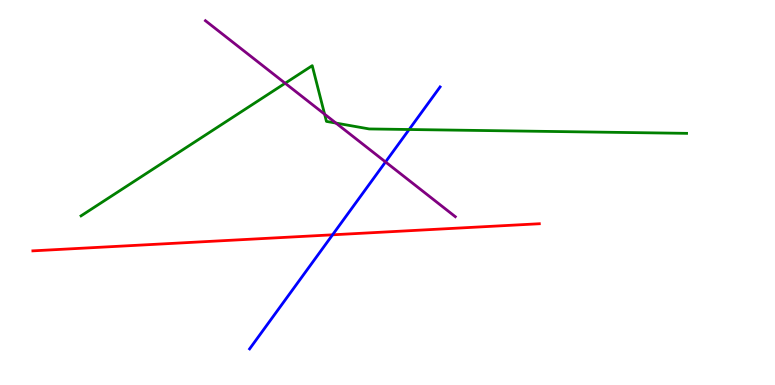[{'lines': ['blue', 'red'], 'intersections': [{'x': 4.29, 'y': 3.9}]}, {'lines': ['green', 'red'], 'intersections': []}, {'lines': ['purple', 'red'], 'intersections': []}, {'lines': ['blue', 'green'], 'intersections': [{'x': 5.28, 'y': 6.64}]}, {'lines': ['blue', 'purple'], 'intersections': [{'x': 4.97, 'y': 5.79}]}, {'lines': ['green', 'purple'], 'intersections': [{'x': 3.68, 'y': 7.84}, {'x': 4.19, 'y': 7.03}, {'x': 4.33, 'y': 6.8}]}]